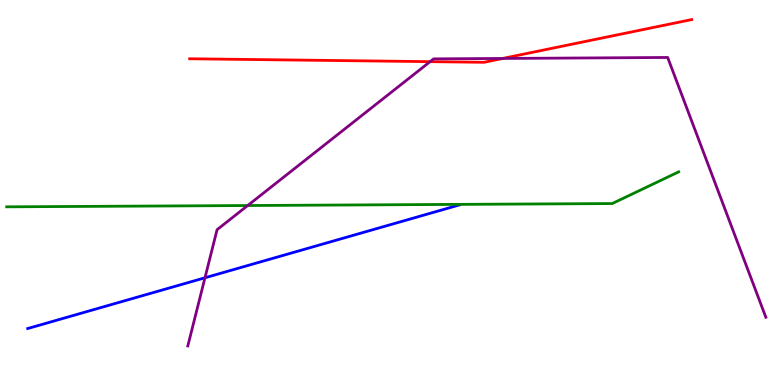[{'lines': ['blue', 'red'], 'intersections': []}, {'lines': ['green', 'red'], 'intersections': []}, {'lines': ['purple', 'red'], 'intersections': [{'x': 5.55, 'y': 8.4}, {'x': 6.49, 'y': 8.48}]}, {'lines': ['blue', 'green'], 'intersections': []}, {'lines': ['blue', 'purple'], 'intersections': [{'x': 2.64, 'y': 2.79}]}, {'lines': ['green', 'purple'], 'intersections': [{'x': 3.2, 'y': 4.66}]}]